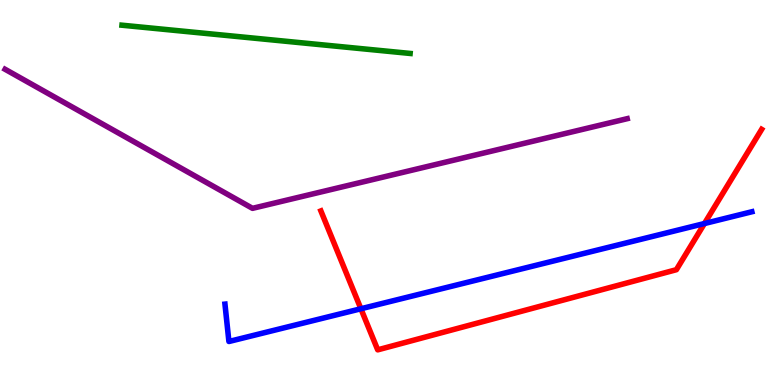[{'lines': ['blue', 'red'], 'intersections': [{'x': 4.66, 'y': 1.98}, {'x': 9.09, 'y': 4.19}]}, {'lines': ['green', 'red'], 'intersections': []}, {'lines': ['purple', 'red'], 'intersections': []}, {'lines': ['blue', 'green'], 'intersections': []}, {'lines': ['blue', 'purple'], 'intersections': []}, {'lines': ['green', 'purple'], 'intersections': []}]